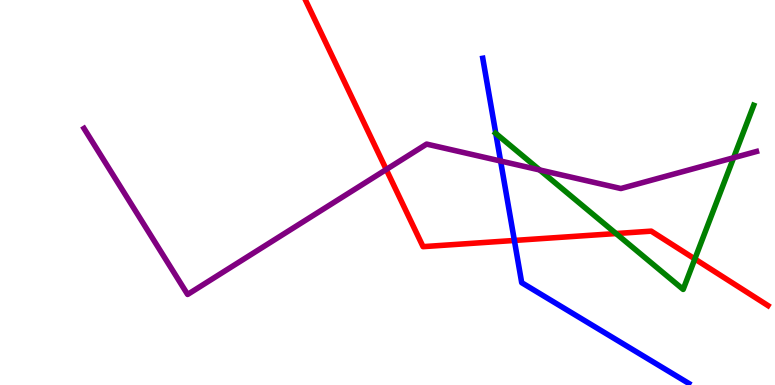[{'lines': ['blue', 'red'], 'intersections': [{'x': 6.64, 'y': 3.75}]}, {'lines': ['green', 'red'], 'intersections': [{'x': 7.95, 'y': 3.93}, {'x': 8.97, 'y': 3.27}]}, {'lines': ['purple', 'red'], 'intersections': [{'x': 4.98, 'y': 5.6}]}, {'lines': ['blue', 'green'], 'intersections': [{'x': 6.4, 'y': 6.53}]}, {'lines': ['blue', 'purple'], 'intersections': [{'x': 6.46, 'y': 5.82}]}, {'lines': ['green', 'purple'], 'intersections': [{'x': 6.96, 'y': 5.59}, {'x': 9.47, 'y': 5.9}]}]